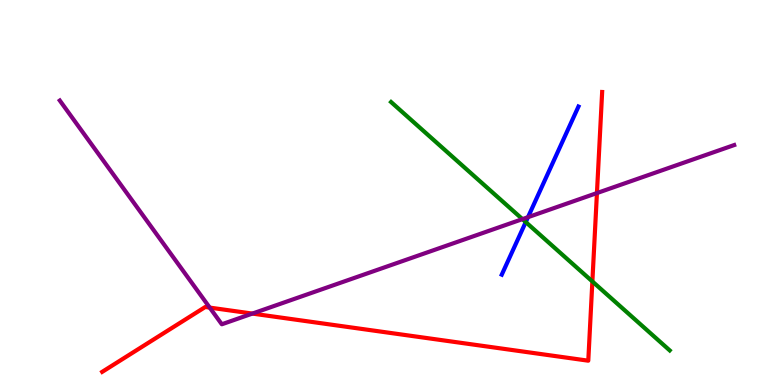[{'lines': ['blue', 'red'], 'intersections': []}, {'lines': ['green', 'red'], 'intersections': [{'x': 7.64, 'y': 2.69}]}, {'lines': ['purple', 'red'], 'intersections': [{'x': 2.71, 'y': 2.01}, {'x': 3.26, 'y': 1.85}, {'x': 7.7, 'y': 4.99}]}, {'lines': ['blue', 'green'], 'intersections': [{'x': 6.78, 'y': 4.23}]}, {'lines': ['blue', 'purple'], 'intersections': [{'x': 6.81, 'y': 4.36}]}, {'lines': ['green', 'purple'], 'intersections': [{'x': 6.74, 'y': 4.31}]}]